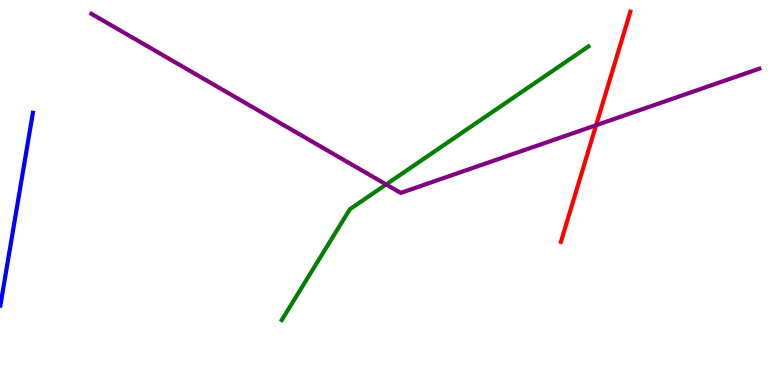[{'lines': ['blue', 'red'], 'intersections': []}, {'lines': ['green', 'red'], 'intersections': []}, {'lines': ['purple', 'red'], 'intersections': [{'x': 7.69, 'y': 6.75}]}, {'lines': ['blue', 'green'], 'intersections': []}, {'lines': ['blue', 'purple'], 'intersections': []}, {'lines': ['green', 'purple'], 'intersections': [{'x': 4.98, 'y': 5.21}]}]